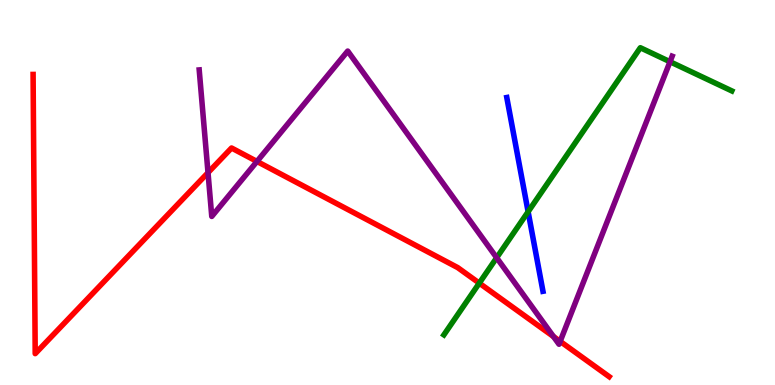[{'lines': ['blue', 'red'], 'intersections': []}, {'lines': ['green', 'red'], 'intersections': [{'x': 6.18, 'y': 2.65}]}, {'lines': ['purple', 'red'], 'intersections': [{'x': 2.68, 'y': 5.52}, {'x': 3.32, 'y': 5.81}, {'x': 7.14, 'y': 1.26}, {'x': 7.23, 'y': 1.13}]}, {'lines': ['blue', 'green'], 'intersections': [{'x': 6.81, 'y': 4.5}]}, {'lines': ['blue', 'purple'], 'intersections': []}, {'lines': ['green', 'purple'], 'intersections': [{'x': 6.41, 'y': 3.31}, {'x': 8.65, 'y': 8.4}]}]